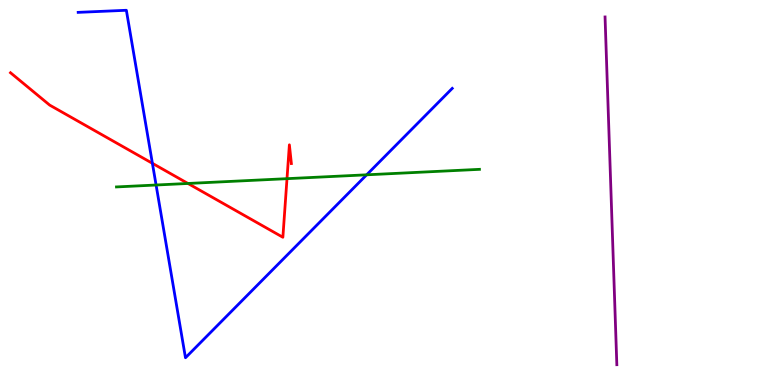[{'lines': ['blue', 'red'], 'intersections': [{'x': 1.97, 'y': 5.76}]}, {'lines': ['green', 'red'], 'intersections': [{'x': 2.43, 'y': 5.23}, {'x': 3.7, 'y': 5.36}]}, {'lines': ['purple', 'red'], 'intersections': []}, {'lines': ['blue', 'green'], 'intersections': [{'x': 2.01, 'y': 5.19}, {'x': 4.73, 'y': 5.46}]}, {'lines': ['blue', 'purple'], 'intersections': []}, {'lines': ['green', 'purple'], 'intersections': []}]